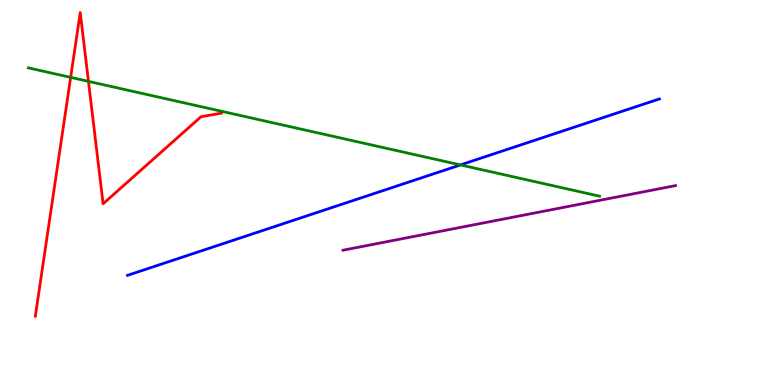[{'lines': ['blue', 'red'], 'intersections': []}, {'lines': ['green', 'red'], 'intersections': [{'x': 0.912, 'y': 7.99}, {'x': 1.14, 'y': 7.89}]}, {'lines': ['purple', 'red'], 'intersections': []}, {'lines': ['blue', 'green'], 'intersections': [{'x': 5.94, 'y': 5.72}]}, {'lines': ['blue', 'purple'], 'intersections': []}, {'lines': ['green', 'purple'], 'intersections': []}]